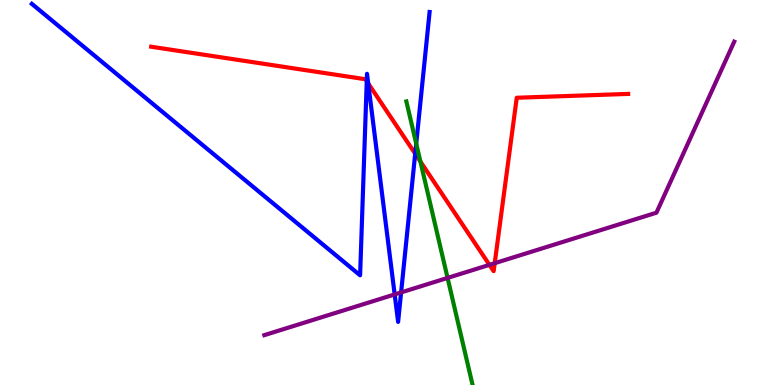[{'lines': ['blue', 'red'], 'intersections': [{'x': 4.73, 'y': 7.89}, {'x': 4.75, 'y': 7.83}, {'x': 5.36, 'y': 6.01}]}, {'lines': ['green', 'red'], 'intersections': [{'x': 5.42, 'y': 5.8}]}, {'lines': ['purple', 'red'], 'intersections': [{'x': 6.32, 'y': 3.12}, {'x': 6.38, 'y': 3.16}]}, {'lines': ['blue', 'green'], 'intersections': [{'x': 5.37, 'y': 6.27}]}, {'lines': ['blue', 'purple'], 'intersections': [{'x': 5.09, 'y': 2.35}, {'x': 5.18, 'y': 2.4}]}, {'lines': ['green', 'purple'], 'intersections': [{'x': 5.78, 'y': 2.78}]}]